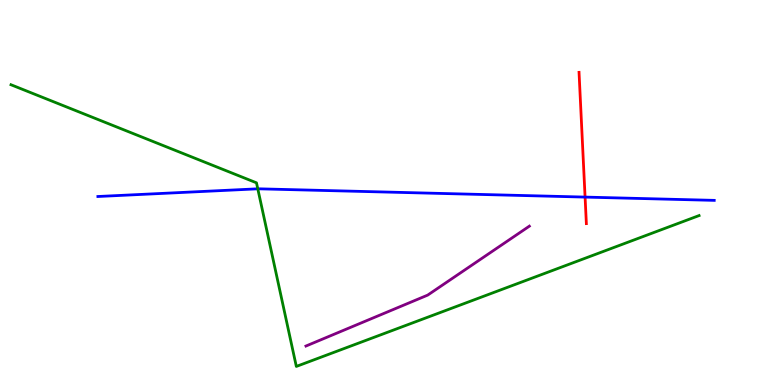[{'lines': ['blue', 'red'], 'intersections': [{'x': 7.55, 'y': 4.88}]}, {'lines': ['green', 'red'], 'intersections': []}, {'lines': ['purple', 'red'], 'intersections': []}, {'lines': ['blue', 'green'], 'intersections': [{'x': 3.33, 'y': 5.1}]}, {'lines': ['blue', 'purple'], 'intersections': []}, {'lines': ['green', 'purple'], 'intersections': []}]